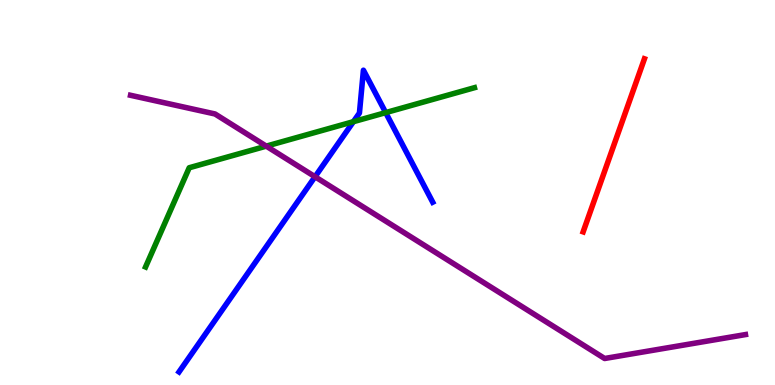[{'lines': ['blue', 'red'], 'intersections': []}, {'lines': ['green', 'red'], 'intersections': []}, {'lines': ['purple', 'red'], 'intersections': []}, {'lines': ['blue', 'green'], 'intersections': [{'x': 4.56, 'y': 6.84}, {'x': 4.98, 'y': 7.07}]}, {'lines': ['blue', 'purple'], 'intersections': [{'x': 4.06, 'y': 5.41}]}, {'lines': ['green', 'purple'], 'intersections': [{'x': 3.44, 'y': 6.2}]}]